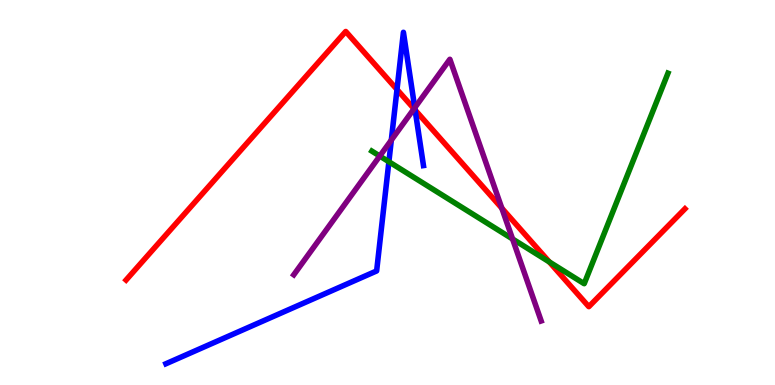[{'lines': ['blue', 'red'], 'intersections': [{'x': 5.12, 'y': 7.68}, {'x': 5.36, 'y': 7.14}]}, {'lines': ['green', 'red'], 'intersections': [{'x': 7.09, 'y': 3.2}]}, {'lines': ['purple', 'red'], 'intersections': [{'x': 5.34, 'y': 7.17}, {'x': 6.48, 'y': 4.59}]}, {'lines': ['blue', 'green'], 'intersections': [{'x': 5.02, 'y': 5.8}]}, {'lines': ['blue', 'purple'], 'intersections': [{'x': 5.05, 'y': 6.36}, {'x': 5.35, 'y': 7.2}]}, {'lines': ['green', 'purple'], 'intersections': [{'x': 4.9, 'y': 5.95}, {'x': 6.61, 'y': 3.79}]}]